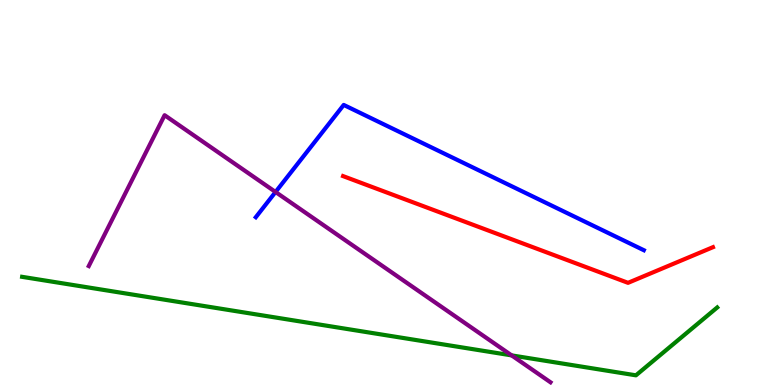[{'lines': ['blue', 'red'], 'intersections': []}, {'lines': ['green', 'red'], 'intersections': []}, {'lines': ['purple', 'red'], 'intersections': []}, {'lines': ['blue', 'green'], 'intersections': []}, {'lines': ['blue', 'purple'], 'intersections': [{'x': 3.56, 'y': 5.01}]}, {'lines': ['green', 'purple'], 'intersections': [{'x': 6.6, 'y': 0.769}]}]